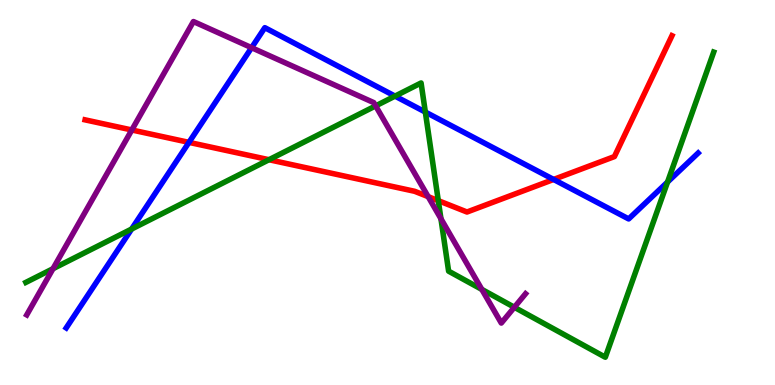[{'lines': ['blue', 'red'], 'intersections': [{'x': 2.44, 'y': 6.3}, {'x': 7.14, 'y': 5.34}]}, {'lines': ['green', 'red'], 'intersections': [{'x': 3.47, 'y': 5.85}, {'x': 5.66, 'y': 4.79}]}, {'lines': ['purple', 'red'], 'intersections': [{'x': 1.7, 'y': 6.62}, {'x': 5.52, 'y': 4.89}]}, {'lines': ['blue', 'green'], 'intersections': [{'x': 1.7, 'y': 4.05}, {'x': 5.1, 'y': 7.5}, {'x': 5.49, 'y': 7.09}, {'x': 8.61, 'y': 5.27}]}, {'lines': ['blue', 'purple'], 'intersections': [{'x': 3.25, 'y': 8.76}]}, {'lines': ['green', 'purple'], 'intersections': [{'x': 0.684, 'y': 3.02}, {'x': 4.85, 'y': 7.25}, {'x': 5.69, 'y': 4.32}, {'x': 6.22, 'y': 2.48}, {'x': 6.64, 'y': 2.02}]}]